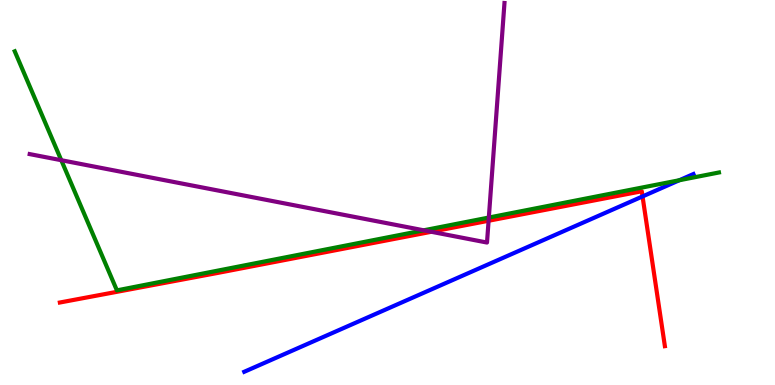[{'lines': ['blue', 'red'], 'intersections': [{'x': 8.29, 'y': 4.9}]}, {'lines': ['green', 'red'], 'intersections': []}, {'lines': ['purple', 'red'], 'intersections': [{'x': 5.57, 'y': 3.98}, {'x': 6.3, 'y': 4.27}]}, {'lines': ['blue', 'green'], 'intersections': [{'x': 8.77, 'y': 5.32}]}, {'lines': ['blue', 'purple'], 'intersections': []}, {'lines': ['green', 'purple'], 'intersections': [{'x': 0.791, 'y': 5.84}, {'x': 5.47, 'y': 4.02}, {'x': 6.31, 'y': 4.35}]}]